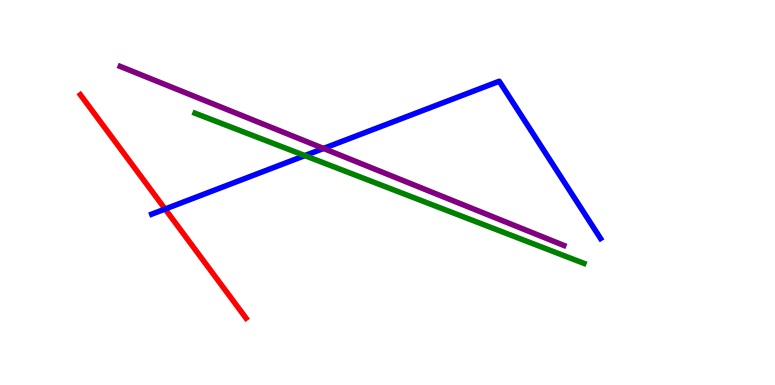[{'lines': ['blue', 'red'], 'intersections': [{'x': 2.13, 'y': 4.57}]}, {'lines': ['green', 'red'], 'intersections': []}, {'lines': ['purple', 'red'], 'intersections': []}, {'lines': ['blue', 'green'], 'intersections': [{'x': 3.93, 'y': 5.96}]}, {'lines': ['blue', 'purple'], 'intersections': [{'x': 4.17, 'y': 6.14}]}, {'lines': ['green', 'purple'], 'intersections': []}]